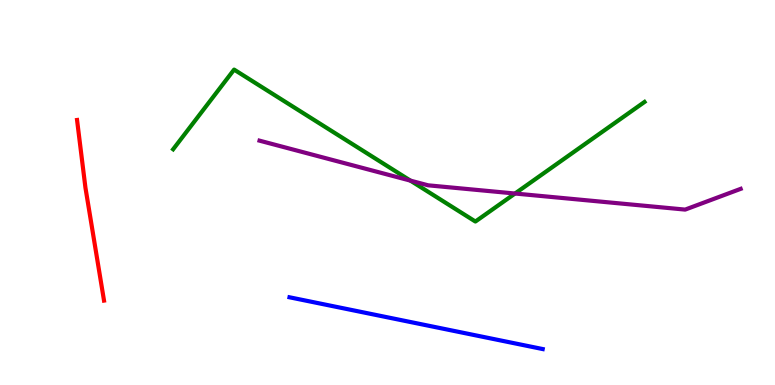[{'lines': ['blue', 'red'], 'intersections': []}, {'lines': ['green', 'red'], 'intersections': []}, {'lines': ['purple', 'red'], 'intersections': []}, {'lines': ['blue', 'green'], 'intersections': []}, {'lines': ['blue', 'purple'], 'intersections': []}, {'lines': ['green', 'purple'], 'intersections': [{'x': 5.3, 'y': 5.31}, {'x': 6.65, 'y': 4.97}]}]